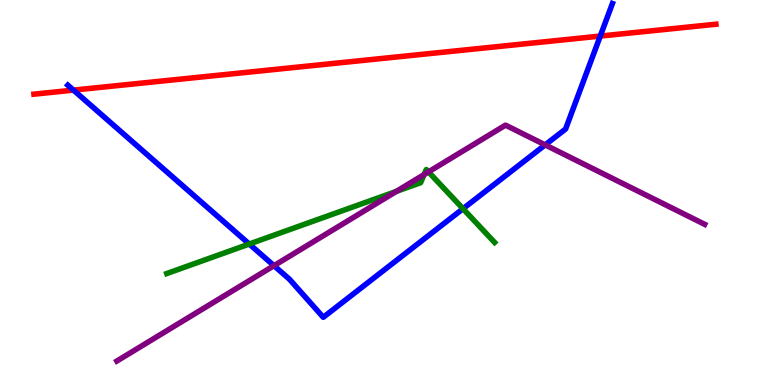[{'lines': ['blue', 'red'], 'intersections': [{'x': 0.948, 'y': 7.66}, {'x': 7.75, 'y': 9.06}]}, {'lines': ['green', 'red'], 'intersections': []}, {'lines': ['purple', 'red'], 'intersections': []}, {'lines': ['blue', 'green'], 'intersections': [{'x': 3.22, 'y': 3.66}, {'x': 5.97, 'y': 4.58}]}, {'lines': ['blue', 'purple'], 'intersections': [{'x': 3.54, 'y': 3.1}, {'x': 7.03, 'y': 6.24}]}, {'lines': ['green', 'purple'], 'intersections': [{'x': 5.11, 'y': 5.03}, {'x': 5.47, 'y': 5.47}, {'x': 5.53, 'y': 5.54}]}]